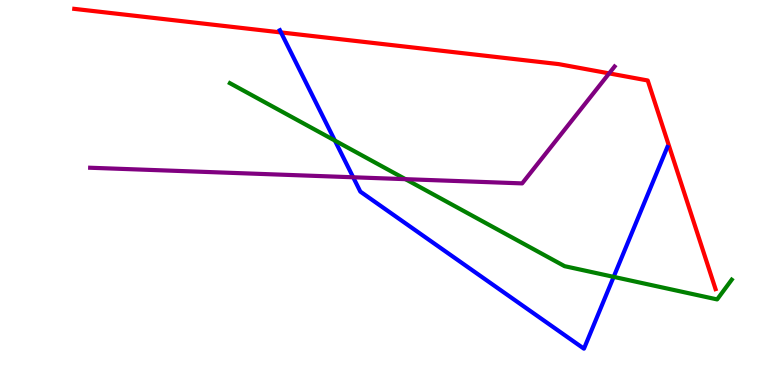[{'lines': ['blue', 'red'], 'intersections': [{'x': 3.63, 'y': 9.16}]}, {'lines': ['green', 'red'], 'intersections': []}, {'lines': ['purple', 'red'], 'intersections': [{'x': 7.86, 'y': 8.09}]}, {'lines': ['blue', 'green'], 'intersections': [{'x': 4.32, 'y': 6.35}, {'x': 7.92, 'y': 2.81}]}, {'lines': ['blue', 'purple'], 'intersections': [{'x': 4.56, 'y': 5.4}]}, {'lines': ['green', 'purple'], 'intersections': [{'x': 5.23, 'y': 5.35}]}]